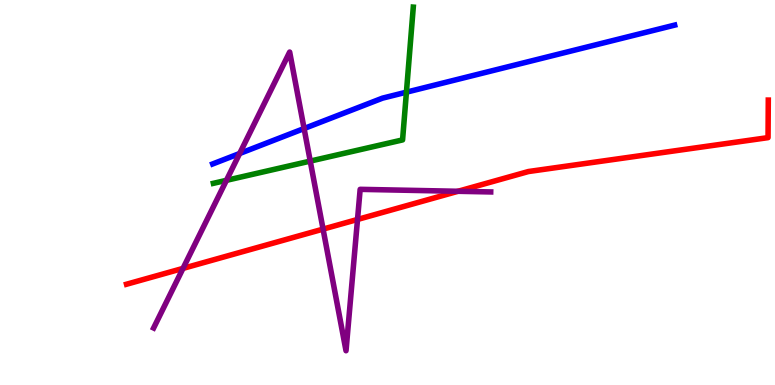[{'lines': ['blue', 'red'], 'intersections': []}, {'lines': ['green', 'red'], 'intersections': []}, {'lines': ['purple', 'red'], 'intersections': [{'x': 2.36, 'y': 3.03}, {'x': 4.17, 'y': 4.05}, {'x': 4.61, 'y': 4.3}, {'x': 5.91, 'y': 5.03}]}, {'lines': ['blue', 'green'], 'intersections': [{'x': 5.24, 'y': 7.61}]}, {'lines': ['blue', 'purple'], 'intersections': [{'x': 3.09, 'y': 6.01}, {'x': 3.92, 'y': 6.66}]}, {'lines': ['green', 'purple'], 'intersections': [{'x': 2.92, 'y': 5.32}, {'x': 4.0, 'y': 5.82}]}]